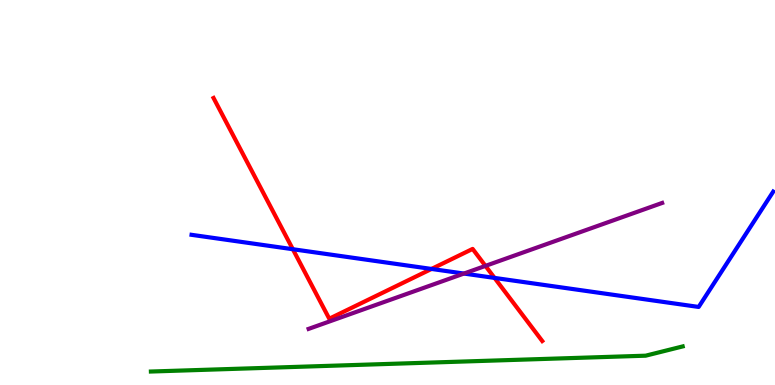[{'lines': ['blue', 'red'], 'intersections': [{'x': 3.78, 'y': 3.53}, {'x': 5.57, 'y': 3.01}, {'x': 6.38, 'y': 2.78}]}, {'lines': ['green', 'red'], 'intersections': []}, {'lines': ['purple', 'red'], 'intersections': [{'x': 6.26, 'y': 3.09}]}, {'lines': ['blue', 'green'], 'intersections': []}, {'lines': ['blue', 'purple'], 'intersections': [{'x': 5.99, 'y': 2.89}]}, {'lines': ['green', 'purple'], 'intersections': []}]